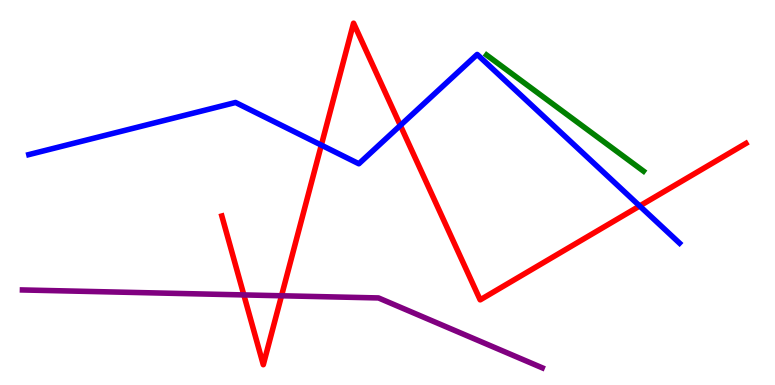[{'lines': ['blue', 'red'], 'intersections': [{'x': 4.15, 'y': 6.23}, {'x': 5.17, 'y': 6.74}, {'x': 8.25, 'y': 4.65}]}, {'lines': ['green', 'red'], 'intersections': []}, {'lines': ['purple', 'red'], 'intersections': [{'x': 3.15, 'y': 2.34}, {'x': 3.63, 'y': 2.32}]}, {'lines': ['blue', 'green'], 'intersections': []}, {'lines': ['blue', 'purple'], 'intersections': []}, {'lines': ['green', 'purple'], 'intersections': []}]